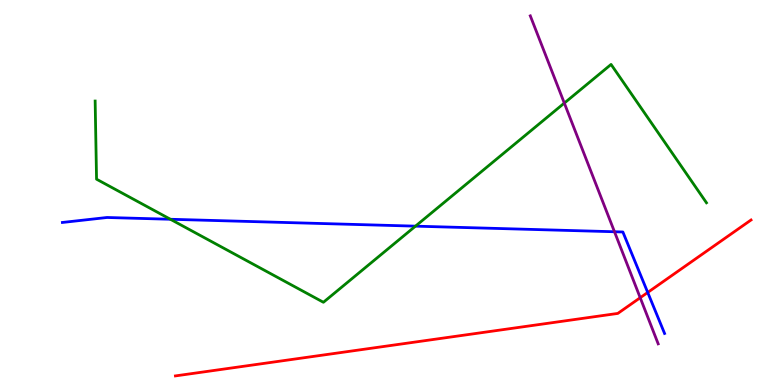[{'lines': ['blue', 'red'], 'intersections': [{'x': 8.36, 'y': 2.4}]}, {'lines': ['green', 'red'], 'intersections': []}, {'lines': ['purple', 'red'], 'intersections': [{'x': 8.26, 'y': 2.27}]}, {'lines': ['blue', 'green'], 'intersections': [{'x': 2.2, 'y': 4.3}, {'x': 5.36, 'y': 4.13}]}, {'lines': ['blue', 'purple'], 'intersections': [{'x': 7.93, 'y': 3.98}]}, {'lines': ['green', 'purple'], 'intersections': [{'x': 7.28, 'y': 7.32}]}]